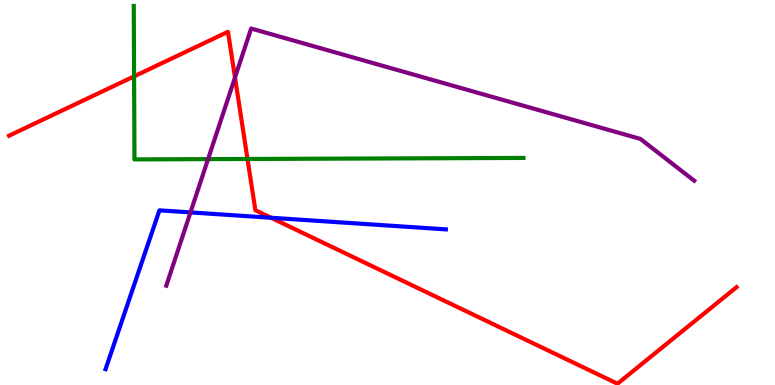[{'lines': ['blue', 'red'], 'intersections': [{'x': 3.5, 'y': 4.34}]}, {'lines': ['green', 'red'], 'intersections': [{'x': 1.73, 'y': 8.02}, {'x': 3.19, 'y': 5.87}]}, {'lines': ['purple', 'red'], 'intersections': [{'x': 3.03, 'y': 7.99}]}, {'lines': ['blue', 'green'], 'intersections': []}, {'lines': ['blue', 'purple'], 'intersections': [{'x': 2.46, 'y': 4.48}]}, {'lines': ['green', 'purple'], 'intersections': [{'x': 2.68, 'y': 5.87}]}]